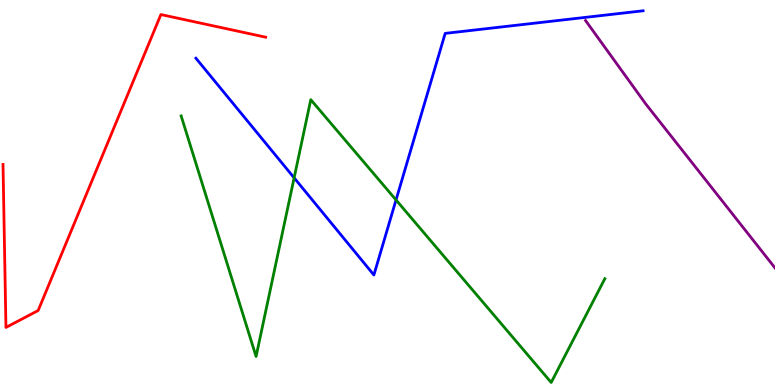[{'lines': ['blue', 'red'], 'intersections': []}, {'lines': ['green', 'red'], 'intersections': []}, {'lines': ['purple', 'red'], 'intersections': []}, {'lines': ['blue', 'green'], 'intersections': [{'x': 3.8, 'y': 5.38}, {'x': 5.11, 'y': 4.81}]}, {'lines': ['blue', 'purple'], 'intersections': []}, {'lines': ['green', 'purple'], 'intersections': []}]